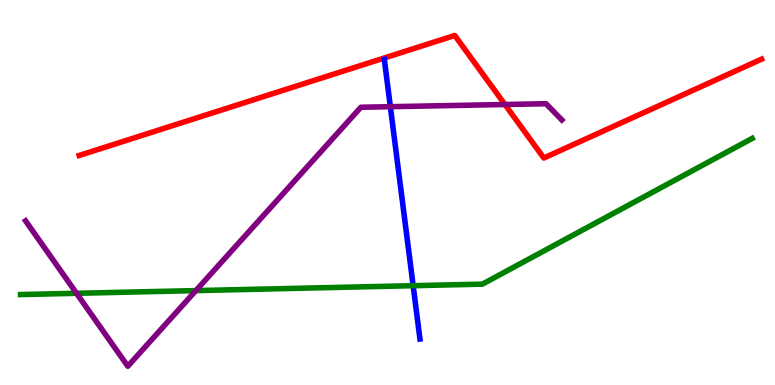[{'lines': ['blue', 'red'], 'intersections': []}, {'lines': ['green', 'red'], 'intersections': []}, {'lines': ['purple', 'red'], 'intersections': [{'x': 6.52, 'y': 7.29}]}, {'lines': ['blue', 'green'], 'intersections': [{'x': 5.33, 'y': 2.58}]}, {'lines': ['blue', 'purple'], 'intersections': [{'x': 5.04, 'y': 7.23}]}, {'lines': ['green', 'purple'], 'intersections': [{'x': 0.987, 'y': 2.38}, {'x': 2.53, 'y': 2.45}]}]